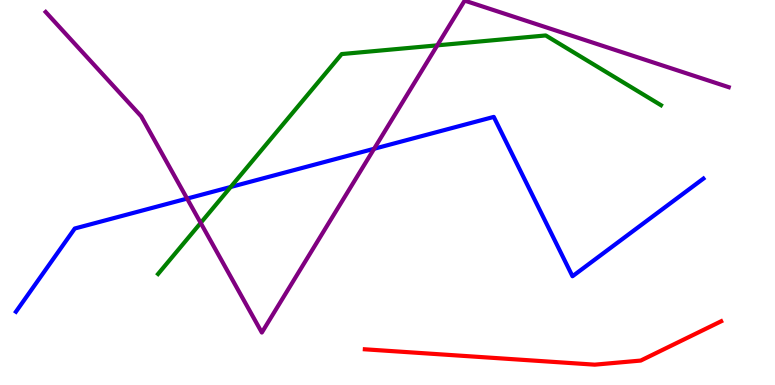[{'lines': ['blue', 'red'], 'intersections': []}, {'lines': ['green', 'red'], 'intersections': []}, {'lines': ['purple', 'red'], 'intersections': []}, {'lines': ['blue', 'green'], 'intersections': [{'x': 2.98, 'y': 5.14}]}, {'lines': ['blue', 'purple'], 'intersections': [{'x': 2.41, 'y': 4.84}, {'x': 4.83, 'y': 6.14}]}, {'lines': ['green', 'purple'], 'intersections': [{'x': 2.59, 'y': 4.21}, {'x': 5.64, 'y': 8.82}]}]